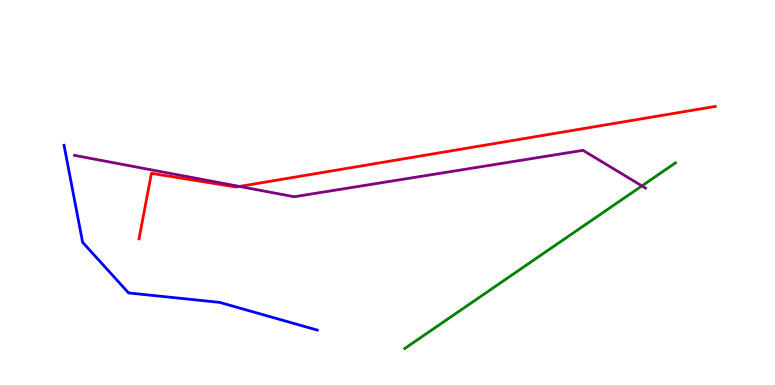[{'lines': ['blue', 'red'], 'intersections': []}, {'lines': ['green', 'red'], 'intersections': []}, {'lines': ['purple', 'red'], 'intersections': [{'x': 3.09, 'y': 5.16}]}, {'lines': ['blue', 'green'], 'intersections': []}, {'lines': ['blue', 'purple'], 'intersections': []}, {'lines': ['green', 'purple'], 'intersections': [{'x': 8.28, 'y': 5.17}]}]